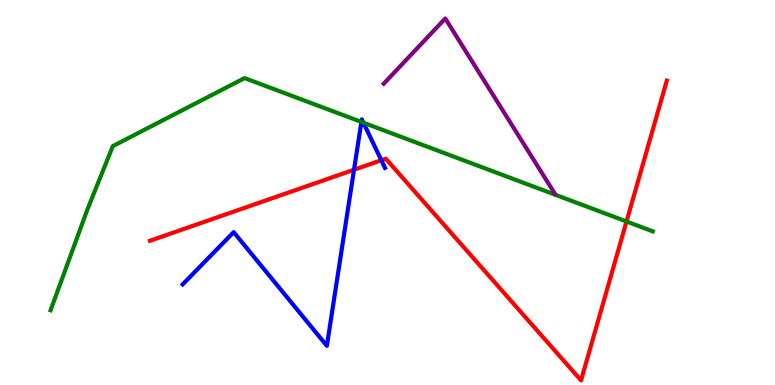[{'lines': ['blue', 'red'], 'intersections': [{'x': 4.57, 'y': 5.59}, {'x': 4.92, 'y': 5.84}]}, {'lines': ['green', 'red'], 'intersections': [{'x': 8.08, 'y': 4.25}]}, {'lines': ['purple', 'red'], 'intersections': []}, {'lines': ['blue', 'green'], 'intersections': [{'x': 4.66, 'y': 6.83}, {'x': 4.69, 'y': 6.81}]}, {'lines': ['blue', 'purple'], 'intersections': []}, {'lines': ['green', 'purple'], 'intersections': []}]